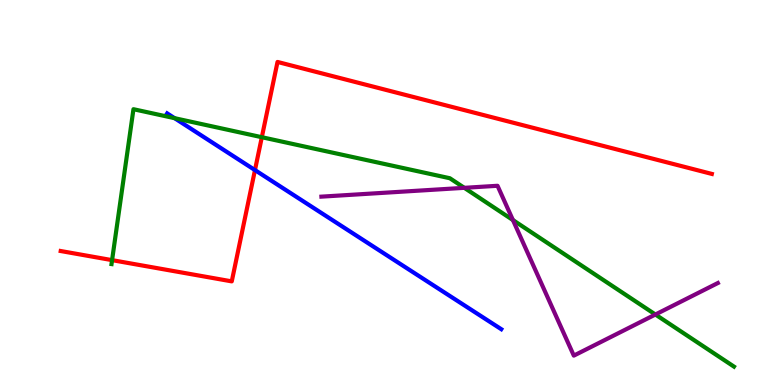[{'lines': ['blue', 'red'], 'intersections': [{'x': 3.29, 'y': 5.58}]}, {'lines': ['green', 'red'], 'intersections': [{'x': 1.45, 'y': 3.24}, {'x': 3.38, 'y': 6.44}]}, {'lines': ['purple', 'red'], 'intersections': []}, {'lines': ['blue', 'green'], 'intersections': [{'x': 2.25, 'y': 6.93}]}, {'lines': ['blue', 'purple'], 'intersections': []}, {'lines': ['green', 'purple'], 'intersections': [{'x': 5.99, 'y': 5.12}, {'x': 6.62, 'y': 4.28}, {'x': 8.46, 'y': 1.83}]}]